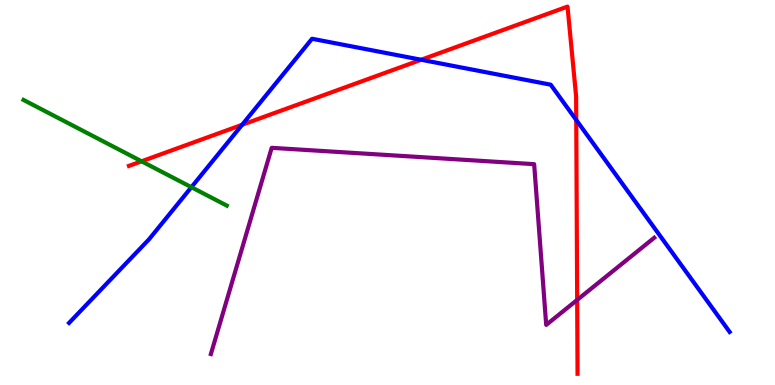[{'lines': ['blue', 'red'], 'intersections': [{'x': 3.12, 'y': 6.76}, {'x': 5.43, 'y': 8.45}, {'x': 7.44, 'y': 6.88}]}, {'lines': ['green', 'red'], 'intersections': [{'x': 1.83, 'y': 5.81}]}, {'lines': ['purple', 'red'], 'intersections': [{'x': 7.45, 'y': 2.21}]}, {'lines': ['blue', 'green'], 'intersections': [{'x': 2.47, 'y': 5.14}]}, {'lines': ['blue', 'purple'], 'intersections': []}, {'lines': ['green', 'purple'], 'intersections': []}]